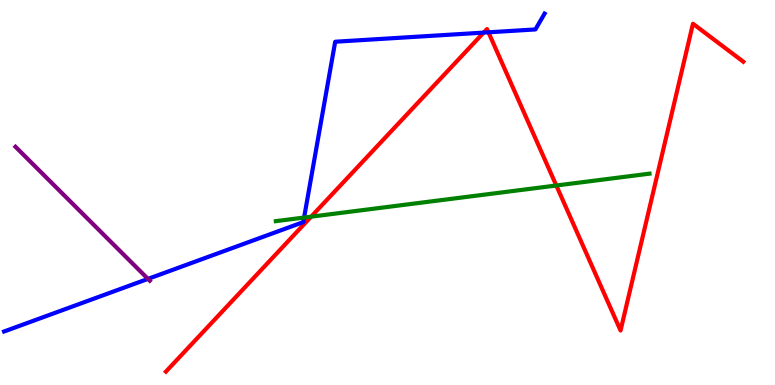[{'lines': ['blue', 'red'], 'intersections': [{'x': 6.24, 'y': 9.15}, {'x': 6.3, 'y': 9.16}]}, {'lines': ['green', 'red'], 'intersections': [{'x': 4.01, 'y': 4.37}, {'x': 7.18, 'y': 5.18}]}, {'lines': ['purple', 'red'], 'intersections': []}, {'lines': ['blue', 'green'], 'intersections': [{'x': 3.92, 'y': 4.35}]}, {'lines': ['blue', 'purple'], 'intersections': [{'x': 1.91, 'y': 2.76}]}, {'lines': ['green', 'purple'], 'intersections': []}]